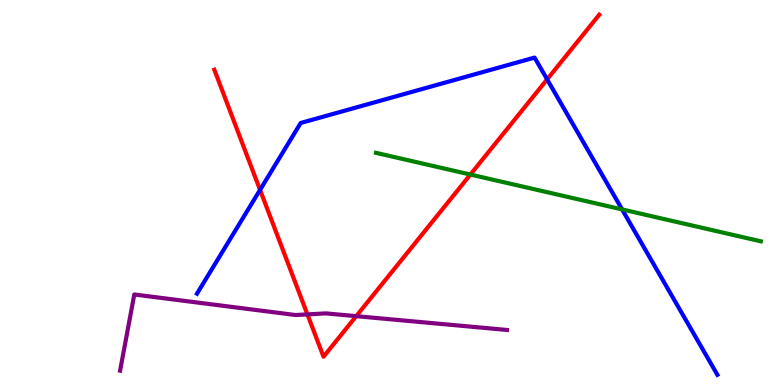[{'lines': ['blue', 'red'], 'intersections': [{'x': 3.36, 'y': 5.07}, {'x': 7.06, 'y': 7.94}]}, {'lines': ['green', 'red'], 'intersections': [{'x': 6.07, 'y': 5.47}]}, {'lines': ['purple', 'red'], 'intersections': [{'x': 3.97, 'y': 1.83}, {'x': 4.6, 'y': 1.79}]}, {'lines': ['blue', 'green'], 'intersections': [{'x': 8.03, 'y': 4.56}]}, {'lines': ['blue', 'purple'], 'intersections': []}, {'lines': ['green', 'purple'], 'intersections': []}]